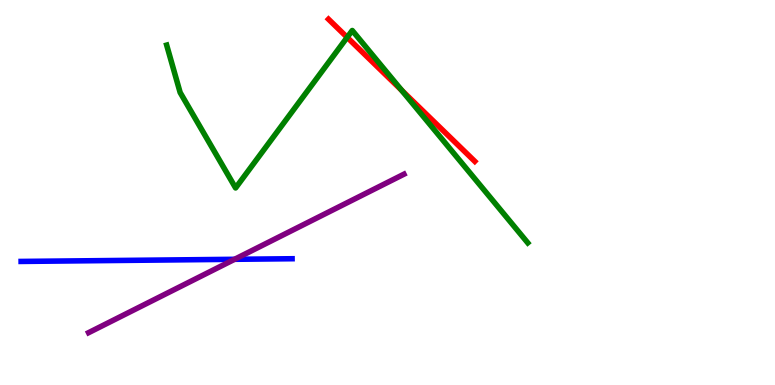[{'lines': ['blue', 'red'], 'intersections': []}, {'lines': ['green', 'red'], 'intersections': [{'x': 4.48, 'y': 9.03}, {'x': 5.18, 'y': 7.65}]}, {'lines': ['purple', 'red'], 'intersections': []}, {'lines': ['blue', 'green'], 'intersections': []}, {'lines': ['blue', 'purple'], 'intersections': [{'x': 3.03, 'y': 3.26}]}, {'lines': ['green', 'purple'], 'intersections': []}]